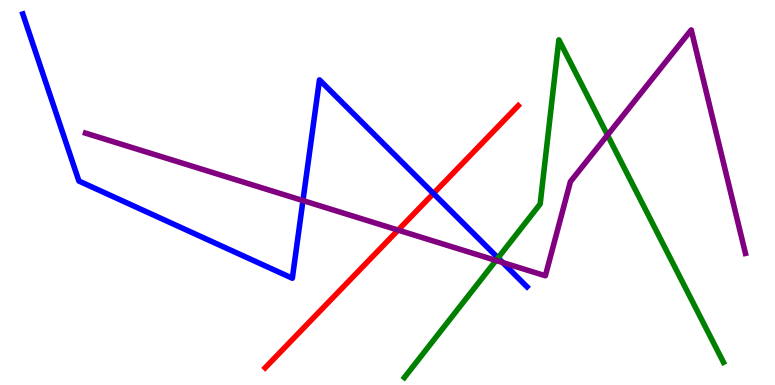[{'lines': ['blue', 'red'], 'intersections': [{'x': 5.59, 'y': 4.97}]}, {'lines': ['green', 'red'], 'intersections': []}, {'lines': ['purple', 'red'], 'intersections': [{'x': 5.14, 'y': 4.02}]}, {'lines': ['blue', 'green'], 'intersections': [{'x': 6.43, 'y': 3.3}]}, {'lines': ['blue', 'purple'], 'intersections': [{'x': 3.91, 'y': 4.79}, {'x': 6.49, 'y': 3.18}]}, {'lines': ['green', 'purple'], 'intersections': [{'x': 6.4, 'y': 3.23}, {'x': 7.84, 'y': 6.49}]}]